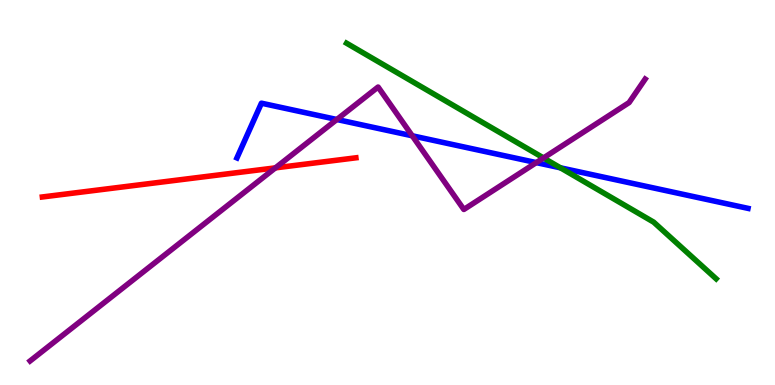[{'lines': ['blue', 'red'], 'intersections': []}, {'lines': ['green', 'red'], 'intersections': []}, {'lines': ['purple', 'red'], 'intersections': [{'x': 3.55, 'y': 5.64}]}, {'lines': ['blue', 'green'], 'intersections': [{'x': 7.23, 'y': 5.64}]}, {'lines': ['blue', 'purple'], 'intersections': [{'x': 4.35, 'y': 6.9}, {'x': 5.32, 'y': 6.47}, {'x': 6.92, 'y': 5.78}]}, {'lines': ['green', 'purple'], 'intersections': [{'x': 7.01, 'y': 5.9}]}]